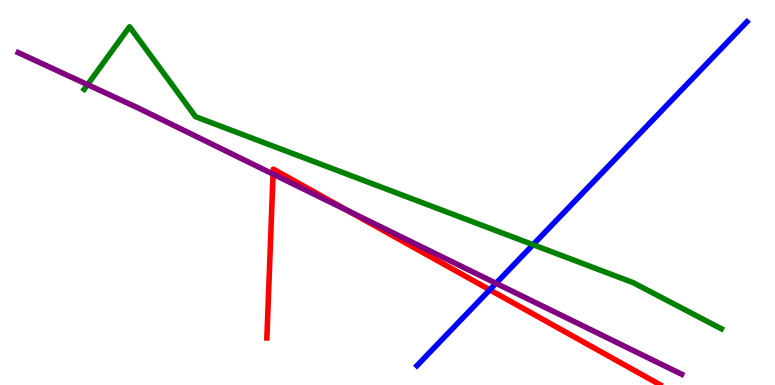[{'lines': ['blue', 'red'], 'intersections': [{'x': 6.32, 'y': 2.47}]}, {'lines': ['green', 'red'], 'intersections': []}, {'lines': ['purple', 'red'], 'intersections': [{'x': 3.52, 'y': 5.48}, {'x': 4.49, 'y': 4.52}]}, {'lines': ['blue', 'green'], 'intersections': [{'x': 6.88, 'y': 3.64}]}, {'lines': ['blue', 'purple'], 'intersections': [{'x': 6.4, 'y': 2.64}]}, {'lines': ['green', 'purple'], 'intersections': [{'x': 1.13, 'y': 7.8}]}]